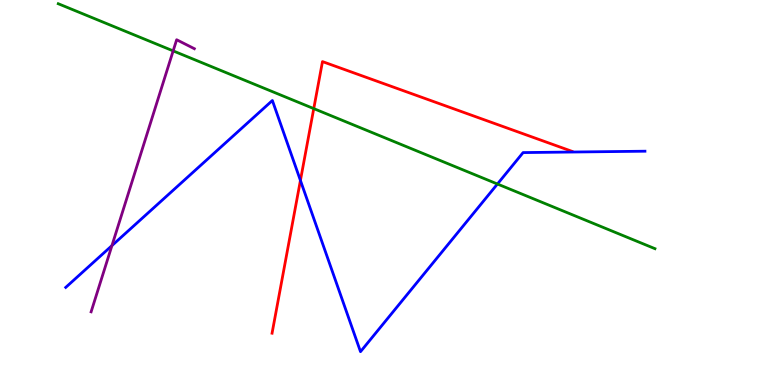[{'lines': ['blue', 'red'], 'intersections': [{'x': 3.88, 'y': 5.31}]}, {'lines': ['green', 'red'], 'intersections': [{'x': 4.05, 'y': 7.18}]}, {'lines': ['purple', 'red'], 'intersections': []}, {'lines': ['blue', 'green'], 'intersections': [{'x': 6.42, 'y': 5.22}]}, {'lines': ['blue', 'purple'], 'intersections': [{'x': 1.44, 'y': 3.62}]}, {'lines': ['green', 'purple'], 'intersections': [{'x': 2.23, 'y': 8.68}]}]